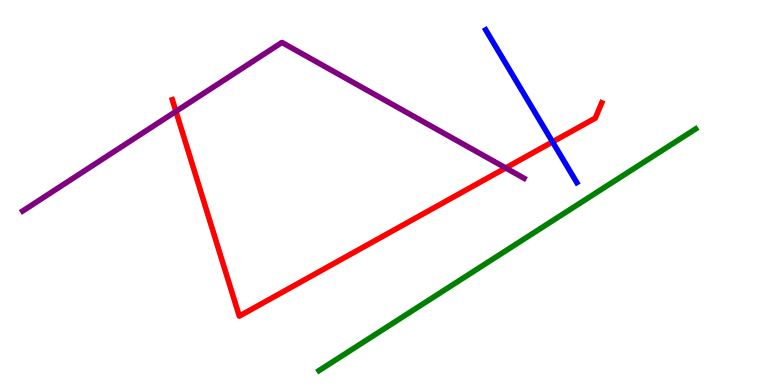[{'lines': ['blue', 'red'], 'intersections': [{'x': 7.13, 'y': 6.31}]}, {'lines': ['green', 'red'], 'intersections': []}, {'lines': ['purple', 'red'], 'intersections': [{'x': 2.27, 'y': 7.11}, {'x': 6.53, 'y': 5.64}]}, {'lines': ['blue', 'green'], 'intersections': []}, {'lines': ['blue', 'purple'], 'intersections': []}, {'lines': ['green', 'purple'], 'intersections': []}]